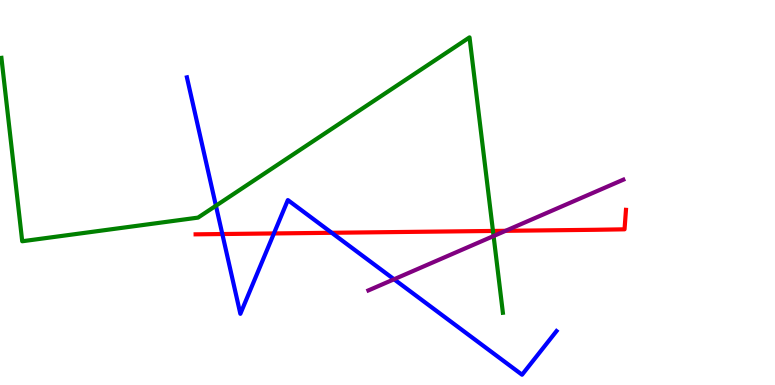[{'lines': ['blue', 'red'], 'intersections': [{'x': 2.87, 'y': 3.92}, {'x': 3.53, 'y': 3.94}, {'x': 4.28, 'y': 3.95}]}, {'lines': ['green', 'red'], 'intersections': [{'x': 6.36, 'y': 4.0}]}, {'lines': ['purple', 'red'], 'intersections': [{'x': 6.52, 'y': 4.0}]}, {'lines': ['blue', 'green'], 'intersections': [{'x': 2.79, 'y': 4.66}]}, {'lines': ['blue', 'purple'], 'intersections': [{'x': 5.08, 'y': 2.75}]}, {'lines': ['green', 'purple'], 'intersections': [{'x': 6.37, 'y': 3.87}]}]